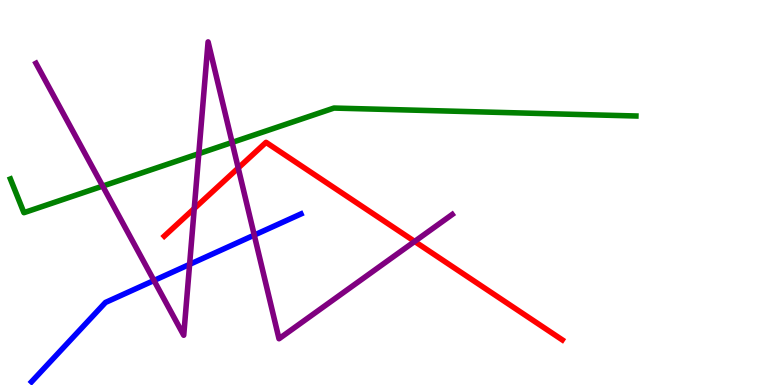[{'lines': ['blue', 'red'], 'intersections': []}, {'lines': ['green', 'red'], 'intersections': []}, {'lines': ['purple', 'red'], 'intersections': [{'x': 2.51, 'y': 4.58}, {'x': 3.07, 'y': 5.64}, {'x': 5.35, 'y': 3.73}]}, {'lines': ['blue', 'green'], 'intersections': []}, {'lines': ['blue', 'purple'], 'intersections': [{'x': 1.99, 'y': 2.71}, {'x': 2.45, 'y': 3.13}, {'x': 3.28, 'y': 3.89}]}, {'lines': ['green', 'purple'], 'intersections': [{'x': 1.33, 'y': 5.17}, {'x': 2.57, 'y': 6.01}, {'x': 2.99, 'y': 6.3}]}]